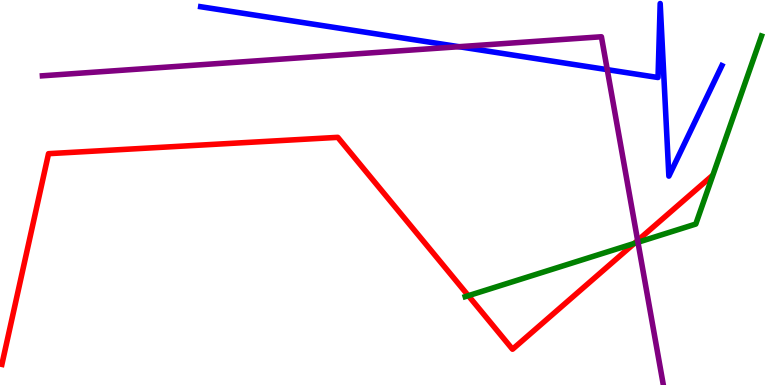[{'lines': ['blue', 'red'], 'intersections': []}, {'lines': ['green', 'red'], 'intersections': [{'x': 6.04, 'y': 2.32}, {'x': 8.18, 'y': 3.68}]}, {'lines': ['purple', 'red'], 'intersections': [{'x': 8.23, 'y': 3.75}]}, {'lines': ['blue', 'green'], 'intersections': []}, {'lines': ['blue', 'purple'], 'intersections': [{'x': 5.92, 'y': 8.79}, {'x': 7.84, 'y': 8.19}]}, {'lines': ['green', 'purple'], 'intersections': [{'x': 8.23, 'y': 3.71}]}]